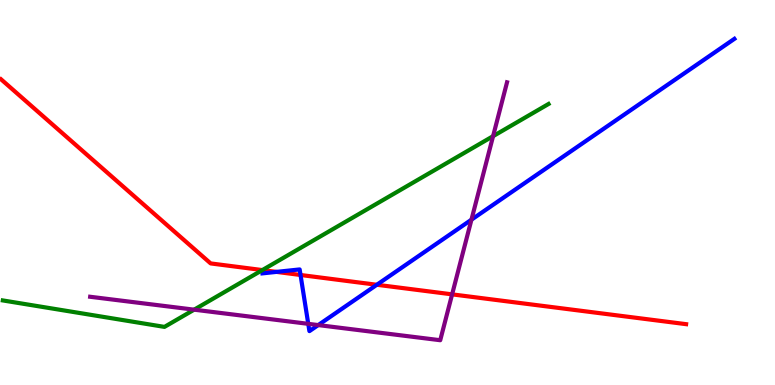[{'lines': ['blue', 'red'], 'intersections': [{'x': 3.57, 'y': 2.94}, {'x': 3.88, 'y': 2.86}, {'x': 4.86, 'y': 2.6}]}, {'lines': ['green', 'red'], 'intersections': [{'x': 3.39, 'y': 2.99}]}, {'lines': ['purple', 'red'], 'intersections': [{'x': 5.83, 'y': 2.35}]}, {'lines': ['blue', 'green'], 'intersections': []}, {'lines': ['blue', 'purple'], 'intersections': [{'x': 3.98, 'y': 1.59}, {'x': 4.11, 'y': 1.56}, {'x': 6.08, 'y': 4.29}]}, {'lines': ['green', 'purple'], 'intersections': [{'x': 2.5, 'y': 1.96}, {'x': 6.36, 'y': 6.46}]}]